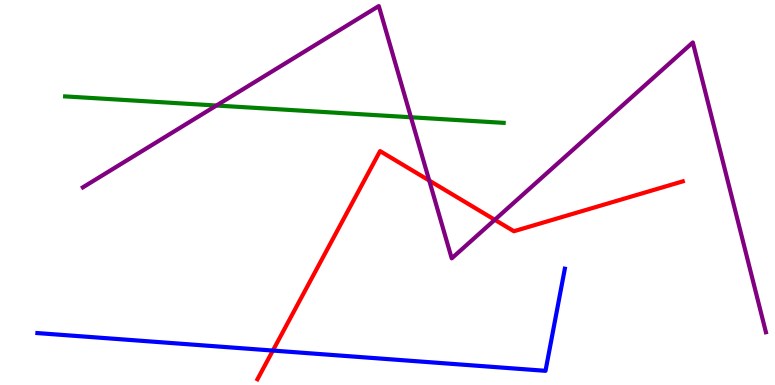[{'lines': ['blue', 'red'], 'intersections': [{'x': 3.52, 'y': 0.894}]}, {'lines': ['green', 'red'], 'intersections': []}, {'lines': ['purple', 'red'], 'intersections': [{'x': 5.54, 'y': 5.31}, {'x': 6.38, 'y': 4.29}]}, {'lines': ['blue', 'green'], 'intersections': []}, {'lines': ['blue', 'purple'], 'intersections': []}, {'lines': ['green', 'purple'], 'intersections': [{'x': 2.79, 'y': 7.26}, {'x': 5.3, 'y': 6.95}]}]